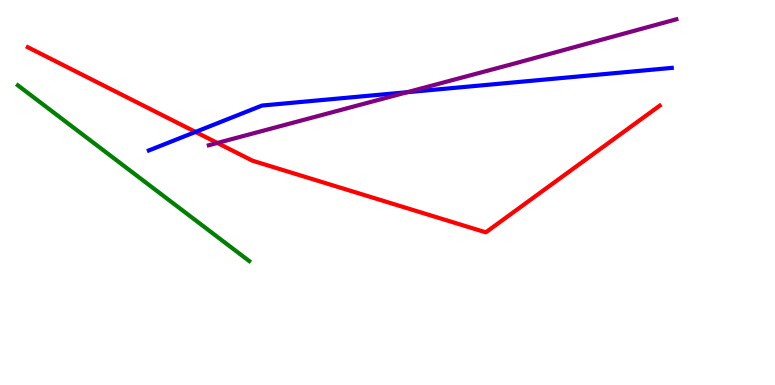[{'lines': ['blue', 'red'], 'intersections': [{'x': 2.52, 'y': 6.57}]}, {'lines': ['green', 'red'], 'intersections': []}, {'lines': ['purple', 'red'], 'intersections': [{'x': 2.8, 'y': 6.29}]}, {'lines': ['blue', 'green'], 'intersections': []}, {'lines': ['blue', 'purple'], 'intersections': [{'x': 5.25, 'y': 7.61}]}, {'lines': ['green', 'purple'], 'intersections': []}]